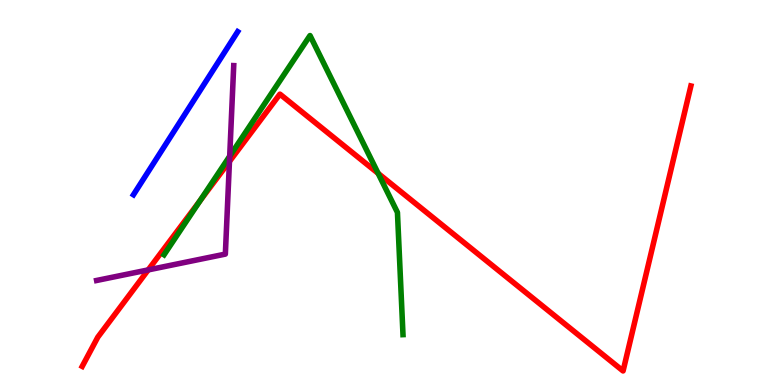[{'lines': ['blue', 'red'], 'intersections': []}, {'lines': ['green', 'red'], 'intersections': [{'x': 2.58, 'y': 4.79}, {'x': 4.88, 'y': 5.5}]}, {'lines': ['purple', 'red'], 'intersections': [{'x': 1.91, 'y': 2.99}, {'x': 2.96, 'y': 5.81}]}, {'lines': ['blue', 'green'], 'intersections': []}, {'lines': ['blue', 'purple'], 'intersections': []}, {'lines': ['green', 'purple'], 'intersections': [{'x': 2.96, 'y': 5.94}]}]